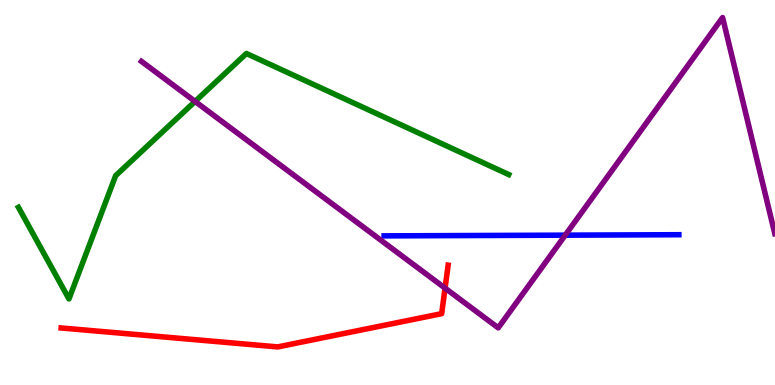[{'lines': ['blue', 'red'], 'intersections': []}, {'lines': ['green', 'red'], 'intersections': []}, {'lines': ['purple', 'red'], 'intersections': [{'x': 5.74, 'y': 2.52}]}, {'lines': ['blue', 'green'], 'intersections': []}, {'lines': ['blue', 'purple'], 'intersections': [{'x': 7.29, 'y': 3.89}]}, {'lines': ['green', 'purple'], 'intersections': [{'x': 2.52, 'y': 7.37}]}]